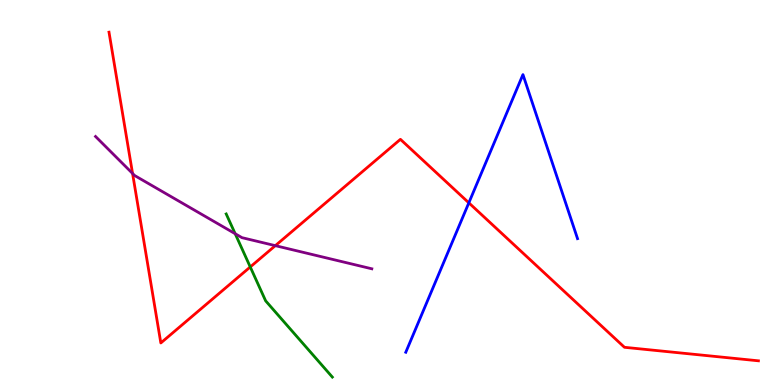[{'lines': ['blue', 'red'], 'intersections': [{'x': 6.05, 'y': 4.73}]}, {'lines': ['green', 'red'], 'intersections': [{'x': 3.23, 'y': 3.07}]}, {'lines': ['purple', 'red'], 'intersections': [{'x': 1.71, 'y': 5.49}, {'x': 3.55, 'y': 3.62}]}, {'lines': ['blue', 'green'], 'intersections': []}, {'lines': ['blue', 'purple'], 'intersections': []}, {'lines': ['green', 'purple'], 'intersections': [{'x': 3.03, 'y': 3.93}]}]